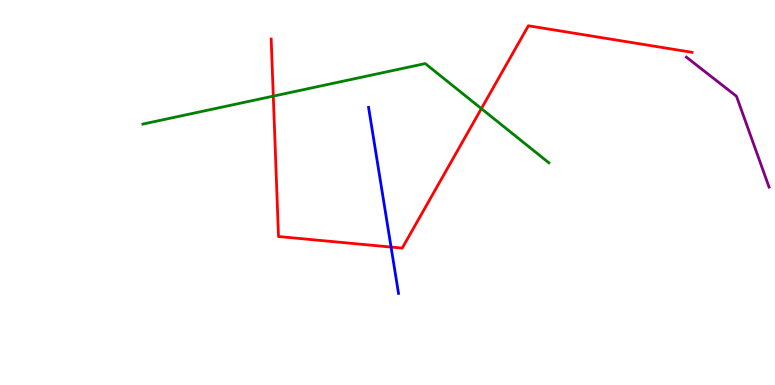[{'lines': ['blue', 'red'], 'intersections': [{'x': 5.05, 'y': 3.58}]}, {'lines': ['green', 'red'], 'intersections': [{'x': 3.53, 'y': 7.5}, {'x': 6.21, 'y': 7.18}]}, {'lines': ['purple', 'red'], 'intersections': []}, {'lines': ['blue', 'green'], 'intersections': []}, {'lines': ['blue', 'purple'], 'intersections': []}, {'lines': ['green', 'purple'], 'intersections': []}]